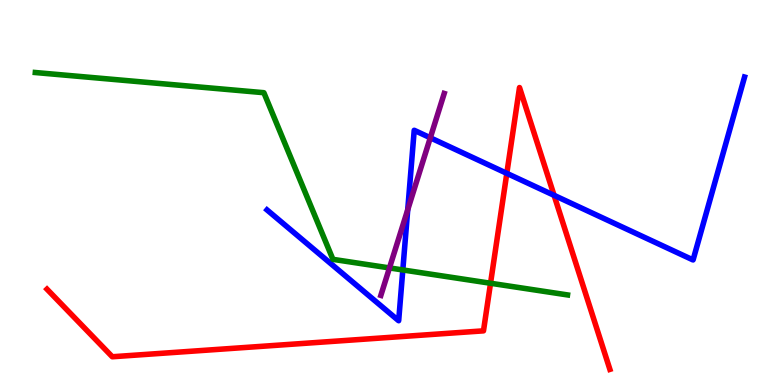[{'lines': ['blue', 'red'], 'intersections': [{'x': 6.54, 'y': 5.5}, {'x': 7.15, 'y': 4.93}]}, {'lines': ['green', 'red'], 'intersections': [{'x': 6.33, 'y': 2.64}]}, {'lines': ['purple', 'red'], 'intersections': []}, {'lines': ['blue', 'green'], 'intersections': [{'x': 5.2, 'y': 2.99}]}, {'lines': ['blue', 'purple'], 'intersections': [{'x': 5.26, 'y': 4.55}, {'x': 5.55, 'y': 6.42}]}, {'lines': ['green', 'purple'], 'intersections': [{'x': 5.03, 'y': 3.04}]}]